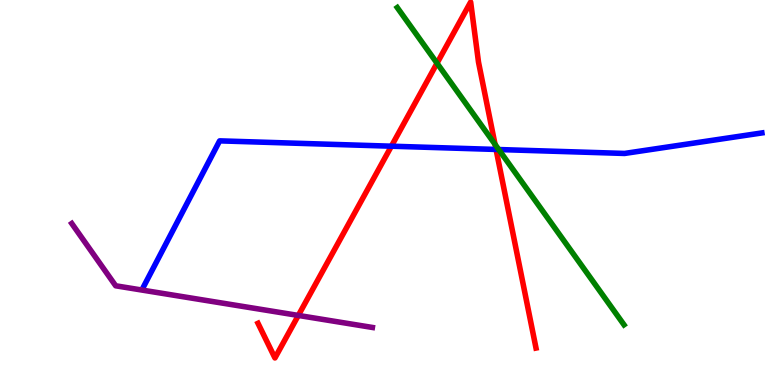[{'lines': ['blue', 'red'], 'intersections': [{'x': 5.05, 'y': 6.2}, {'x': 6.4, 'y': 6.12}]}, {'lines': ['green', 'red'], 'intersections': [{'x': 5.64, 'y': 8.36}, {'x': 6.39, 'y': 6.25}]}, {'lines': ['purple', 'red'], 'intersections': [{'x': 3.85, 'y': 1.81}]}, {'lines': ['blue', 'green'], 'intersections': [{'x': 6.44, 'y': 6.12}]}, {'lines': ['blue', 'purple'], 'intersections': []}, {'lines': ['green', 'purple'], 'intersections': []}]